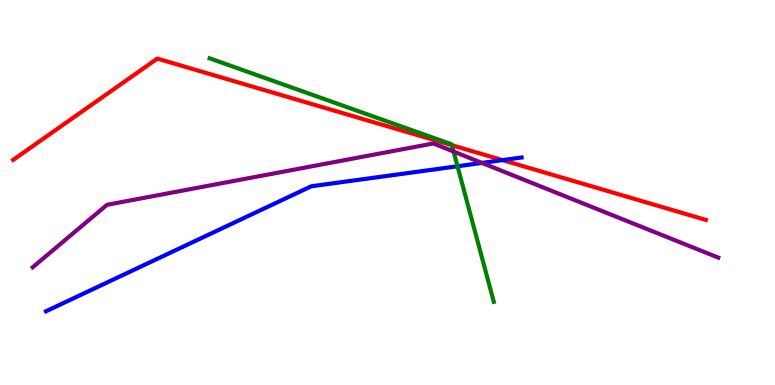[{'lines': ['blue', 'red'], 'intersections': [{'x': 6.48, 'y': 5.84}]}, {'lines': ['green', 'red'], 'intersections': [{'x': 5.83, 'y': 6.23}]}, {'lines': ['purple', 'red'], 'intersections': []}, {'lines': ['blue', 'green'], 'intersections': [{'x': 5.9, 'y': 5.68}]}, {'lines': ['blue', 'purple'], 'intersections': [{'x': 6.22, 'y': 5.77}]}, {'lines': ['green', 'purple'], 'intersections': [{'x': 5.85, 'y': 6.06}]}]